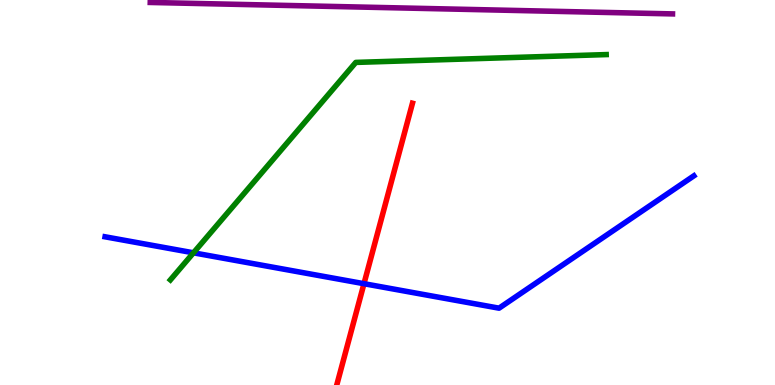[{'lines': ['blue', 'red'], 'intersections': [{'x': 4.7, 'y': 2.63}]}, {'lines': ['green', 'red'], 'intersections': []}, {'lines': ['purple', 'red'], 'intersections': []}, {'lines': ['blue', 'green'], 'intersections': [{'x': 2.5, 'y': 3.43}]}, {'lines': ['blue', 'purple'], 'intersections': []}, {'lines': ['green', 'purple'], 'intersections': []}]